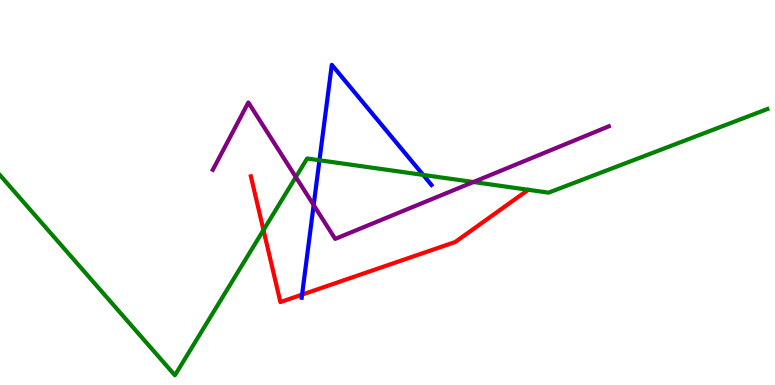[{'lines': ['blue', 'red'], 'intersections': [{'x': 3.9, 'y': 2.35}]}, {'lines': ['green', 'red'], 'intersections': [{'x': 3.4, 'y': 4.02}]}, {'lines': ['purple', 'red'], 'intersections': []}, {'lines': ['blue', 'green'], 'intersections': [{'x': 4.12, 'y': 5.84}, {'x': 5.46, 'y': 5.46}]}, {'lines': ['blue', 'purple'], 'intersections': [{'x': 4.05, 'y': 4.67}]}, {'lines': ['green', 'purple'], 'intersections': [{'x': 3.82, 'y': 5.4}, {'x': 6.11, 'y': 5.27}]}]